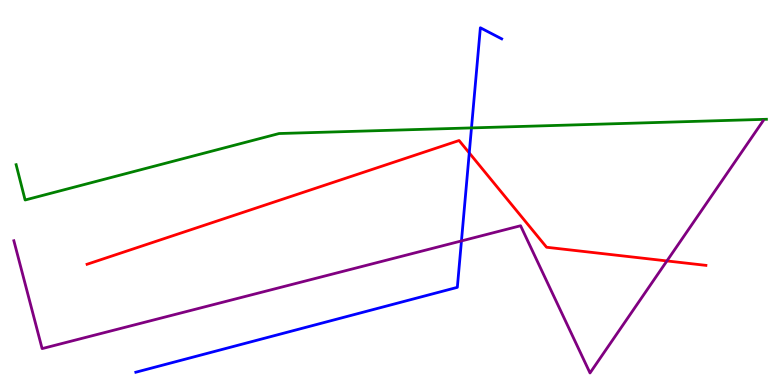[{'lines': ['blue', 'red'], 'intersections': [{'x': 6.05, 'y': 6.03}]}, {'lines': ['green', 'red'], 'intersections': []}, {'lines': ['purple', 'red'], 'intersections': [{'x': 8.61, 'y': 3.22}]}, {'lines': ['blue', 'green'], 'intersections': [{'x': 6.08, 'y': 6.68}]}, {'lines': ['blue', 'purple'], 'intersections': [{'x': 5.95, 'y': 3.74}]}, {'lines': ['green', 'purple'], 'intersections': []}]